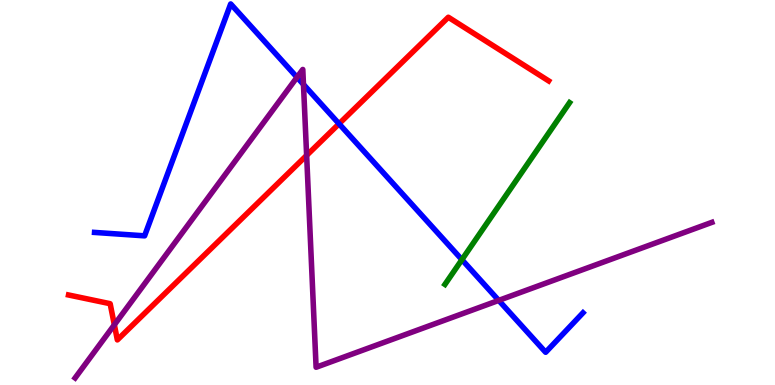[{'lines': ['blue', 'red'], 'intersections': [{'x': 4.37, 'y': 6.78}]}, {'lines': ['green', 'red'], 'intersections': []}, {'lines': ['purple', 'red'], 'intersections': [{'x': 1.48, 'y': 1.56}, {'x': 3.96, 'y': 5.96}]}, {'lines': ['blue', 'green'], 'intersections': [{'x': 5.96, 'y': 3.26}]}, {'lines': ['blue', 'purple'], 'intersections': [{'x': 3.83, 'y': 7.99}, {'x': 3.92, 'y': 7.81}, {'x': 6.44, 'y': 2.2}]}, {'lines': ['green', 'purple'], 'intersections': []}]